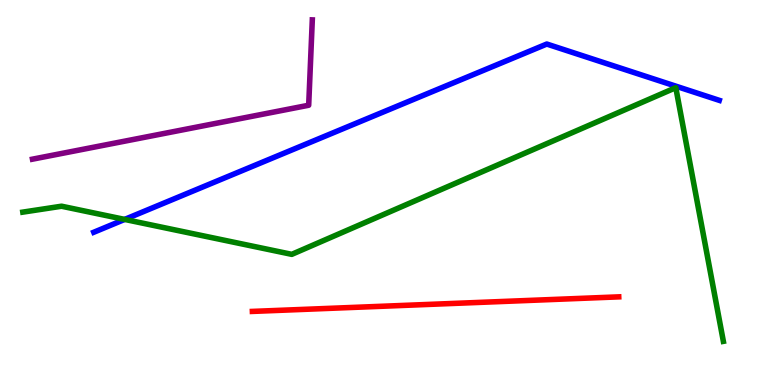[{'lines': ['blue', 'red'], 'intersections': []}, {'lines': ['green', 'red'], 'intersections': []}, {'lines': ['purple', 'red'], 'intersections': []}, {'lines': ['blue', 'green'], 'intersections': [{'x': 1.61, 'y': 4.3}]}, {'lines': ['blue', 'purple'], 'intersections': []}, {'lines': ['green', 'purple'], 'intersections': []}]